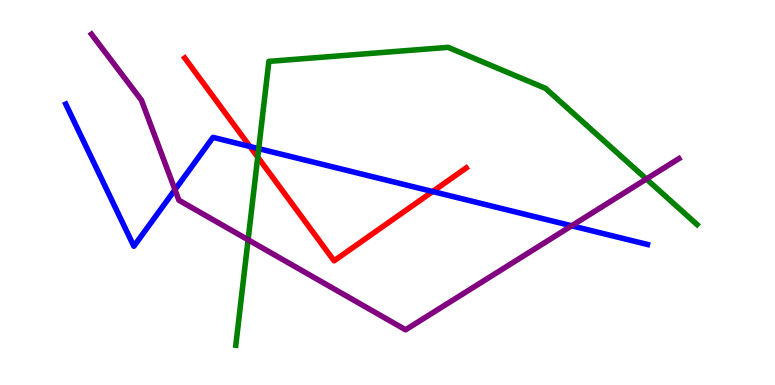[{'lines': ['blue', 'red'], 'intersections': [{'x': 3.22, 'y': 6.2}, {'x': 5.58, 'y': 5.03}]}, {'lines': ['green', 'red'], 'intersections': [{'x': 3.33, 'y': 5.92}]}, {'lines': ['purple', 'red'], 'intersections': []}, {'lines': ['blue', 'green'], 'intersections': [{'x': 3.34, 'y': 6.14}]}, {'lines': ['blue', 'purple'], 'intersections': [{'x': 2.26, 'y': 5.07}, {'x': 7.38, 'y': 4.14}]}, {'lines': ['green', 'purple'], 'intersections': [{'x': 3.2, 'y': 3.77}, {'x': 8.34, 'y': 5.35}]}]